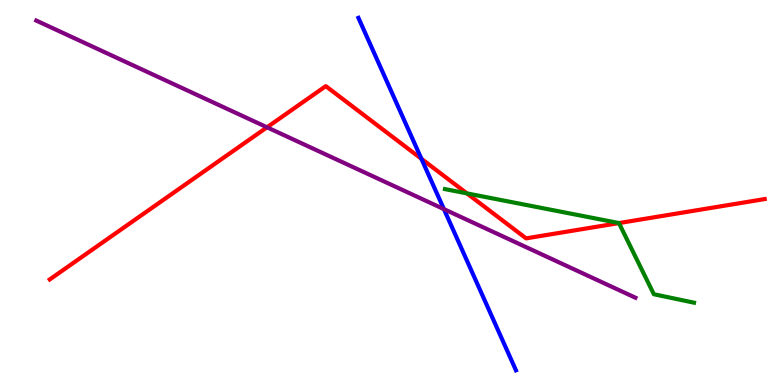[{'lines': ['blue', 'red'], 'intersections': [{'x': 5.44, 'y': 5.87}]}, {'lines': ['green', 'red'], 'intersections': [{'x': 6.02, 'y': 4.98}, {'x': 7.99, 'y': 4.21}]}, {'lines': ['purple', 'red'], 'intersections': [{'x': 3.45, 'y': 6.69}]}, {'lines': ['blue', 'green'], 'intersections': []}, {'lines': ['blue', 'purple'], 'intersections': [{'x': 5.73, 'y': 4.57}]}, {'lines': ['green', 'purple'], 'intersections': []}]